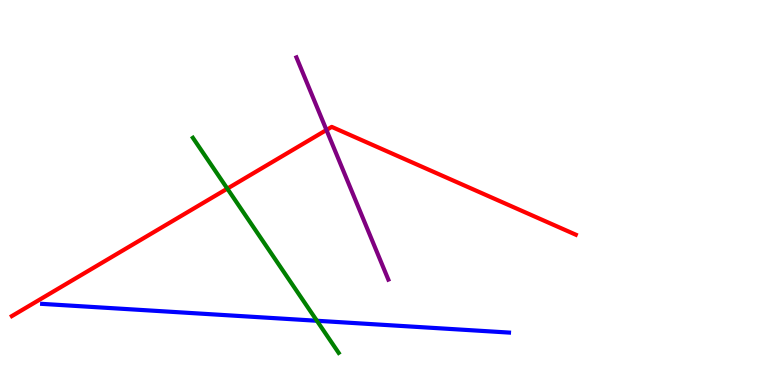[{'lines': ['blue', 'red'], 'intersections': []}, {'lines': ['green', 'red'], 'intersections': [{'x': 2.93, 'y': 5.1}]}, {'lines': ['purple', 'red'], 'intersections': [{'x': 4.21, 'y': 6.62}]}, {'lines': ['blue', 'green'], 'intersections': [{'x': 4.09, 'y': 1.67}]}, {'lines': ['blue', 'purple'], 'intersections': []}, {'lines': ['green', 'purple'], 'intersections': []}]